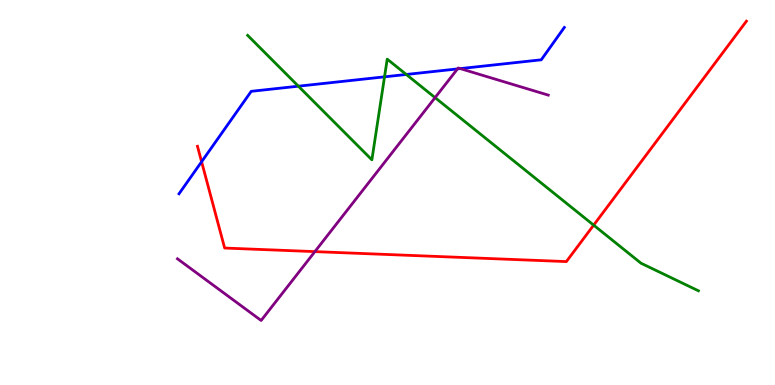[{'lines': ['blue', 'red'], 'intersections': [{'x': 2.6, 'y': 5.8}]}, {'lines': ['green', 'red'], 'intersections': [{'x': 7.66, 'y': 4.15}]}, {'lines': ['purple', 'red'], 'intersections': [{'x': 4.06, 'y': 3.46}]}, {'lines': ['blue', 'green'], 'intersections': [{'x': 3.85, 'y': 7.76}, {'x': 4.96, 'y': 8.0}, {'x': 5.24, 'y': 8.07}]}, {'lines': ['blue', 'purple'], 'intersections': [{'x': 5.9, 'y': 8.21}, {'x': 5.94, 'y': 8.22}]}, {'lines': ['green', 'purple'], 'intersections': [{'x': 5.61, 'y': 7.46}]}]